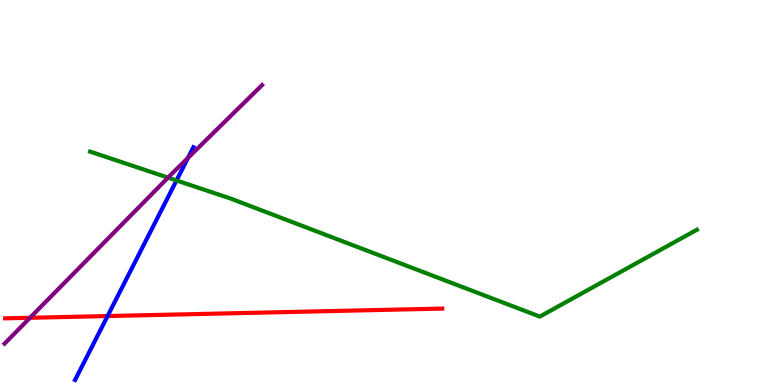[{'lines': ['blue', 'red'], 'intersections': [{'x': 1.39, 'y': 1.79}]}, {'lines': ['green', 'red'], 'intersections': []}, {'lines': ['purple', 'red'], 'intersections': [{'x': 0.387, 'y': 1.75}]}, {'lines': ['blue', 'green'], 'intersections': [{'x': 2.28, 'y': 5.31}]}, {'lines': ['blue', 'purple'], 'intersections': [{'x': 2.43, 'y': 5.9}]}, {'lines': ['green', 'purple'], 'intersections': [{'x': 2.17, 'y': 5.39}]}]